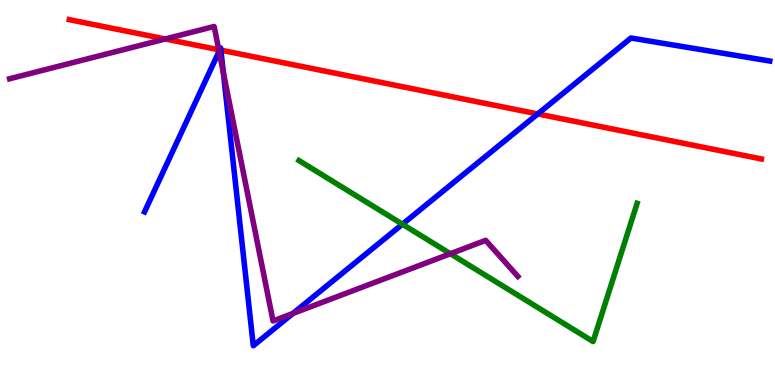[{'lines': ['blue', 'red'], 'intersections': [{'x': 2.84, 'y': 8.7}, {'x': 2.85, 'y': 8.7}, {'x': 6.94, 'y': 7.04}]}, {'lines': ['green', 'red'], 'intersections': []}, {'lines': ['purple', 'red'], 'intersections': [{'x': 2.13, 'y': 8.99}, {'x': 2.82, 'y': 8.71}]}, {'lines': ['blue', 'green'], 'intersections': [{'x': 5.19, 'y': 4.18}]}, {'lines': ['blue', 'purple'], 'intersections': [{'x': 2.83, 'y': 8.67}, {'x': 2.88, 'y': 8.12}, {'x': 3.78, 'y': 1.86}]}, {'lines': ['green', 'purple'], 'intersections': [{'x': 5.81, 'y': 3.41}]}]